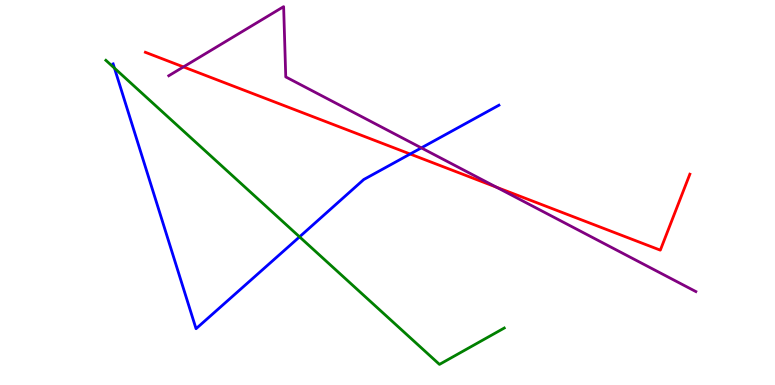[{'lines': ['blue', 'red'], 'intersections': [{'x': 5.29, 'y': 6.0}]}, {'lines': ['green', 'red'], 'intersections': []}, {'lines': ['purple', 'red'], 'intersections': [{'x': 2.37, 'y': 8.26}, {'x': 6.41, 'y': 5.14}]}, {'lines': ['blue', 'green'], 'intersections': [{'x': 1.48, 'y': 8.23}, {'x': 3.87, 'y': 3.85}]}, {'lines': ['blue', 'purple'], 'intersections': [{'x': 5.44, 'y': 6.16}]}, {'lines': ['green', 'purple'], 'intersections': []}]